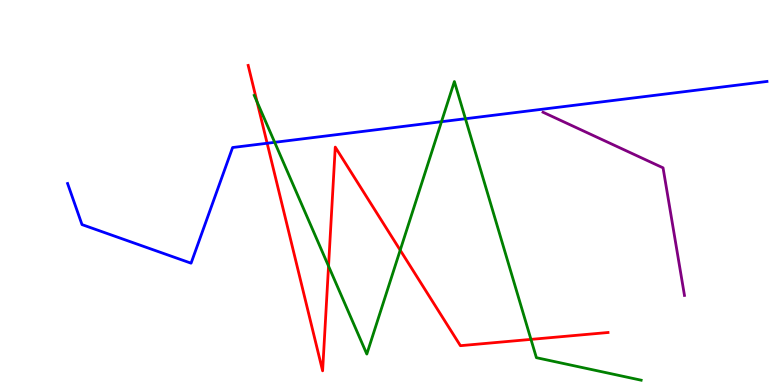[{'lines': ['blue', 'red'], 'intersections': [{'x': 3.45, 'y': 6.28}]}, {'lines': ['green', 'red'], 'intersections': [{'x': 3.32, 'y': 7.36}, {'x': 4.24, 'y': 3.09}, {'x': 5.16, 'y': 3.5}, {'x': 6.85, 'y': 1.18}]}, {'lines': ['purple', 'red'], 'intersections': []}, {'lines': ['blue', 'green'], 'intersections': [{'x': 3.54, 'y': 6.3}, {'x': 5.7, 'y': 6.84}, {'x': 6.01, 'y': 6.92}]}, {'lines': ['blue', 'purple'], 'intersections': []}, {'lines': ['green', 'purple'], 'intersections': []}]